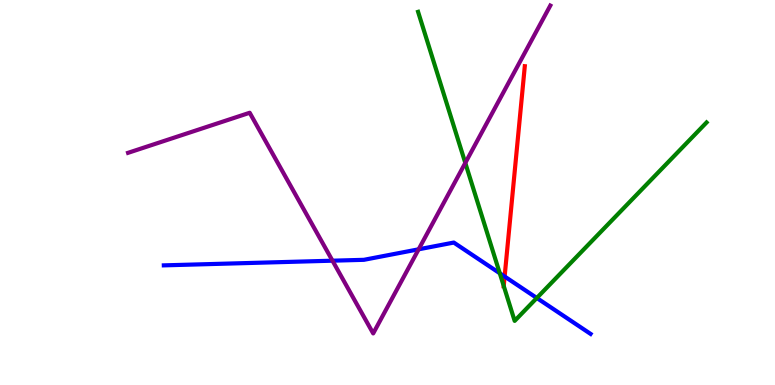[{'lines': ['blue', 'red'], 'intersections': [{'x': 6.51, 'y': 2.82}]}, {'lines': ['green', 'red'], 'intersections': [{'x': 6.5, 'y': 2.57}]}, {'lines': ['purple', 'red'], 'intersections': []}, {'lines': ['blue', 'green'], 'intersections': [{'x': 6.45, 'y': 2.9}, {'x': 6.93, 'y': 2.26}]}, {'lines': ['blue', 'purple'], 'intersections': [{'x': 4.29, 'y': 3.23}, {'x': 5.4, 'y': 3.52}]}, {'lines': ['green', 'purple'], 'intersections': [{'x': 6.0, 'y': 5.77}]}]